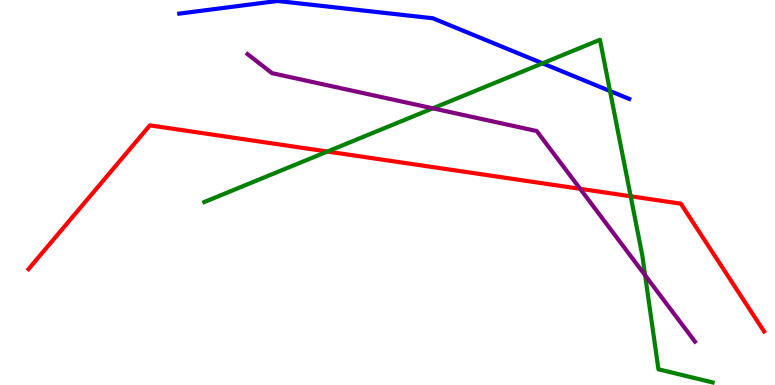[{'lines': ['blue', 'red'], 'intersections': []}, {'lines': ['green', 'red'], 'intersections': [{'x': 4.22, 'y': 6.06}, {'x': 8.14, 'y': 4.9}]}, {'lines': ['purple', 'red'], 'intersections': [{'x': 7.49, 'y': 5.1}]}, {'lines': ['blue', 'green'], 'intersections': [{'x': 7.0, 'y': 8.36}, {'x': 7.87, 'y': 7.64}]}, {'lines': ['blue', 'purple'], 'intersections': []}, {'lines': ['green', 'purple'], 'intersections': [{'x': 5.58, 'y': 7.19}, {'x': 8.32, 'y': 2.85}]}]